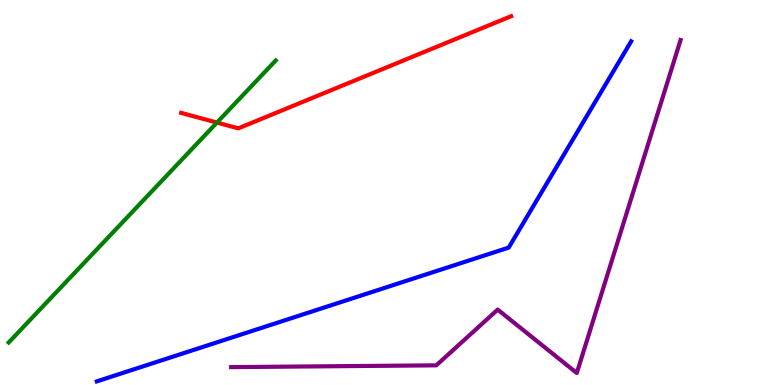[{'lines': ['blue', 'red'], 'intersections': []}, {'lines': ['green', 'red'], 'intersections': [{'x': 2.8, 'y': 6.82}]}, {'lines': ['purple', 'red'], 'intersections': []}, {'lines': ['blue', 'green'], 'intersections': []}, {'lines': ['blue', 'purple'], 'intersections': []}, {'lines': ['green', 'purple'], 'intersections': []}]